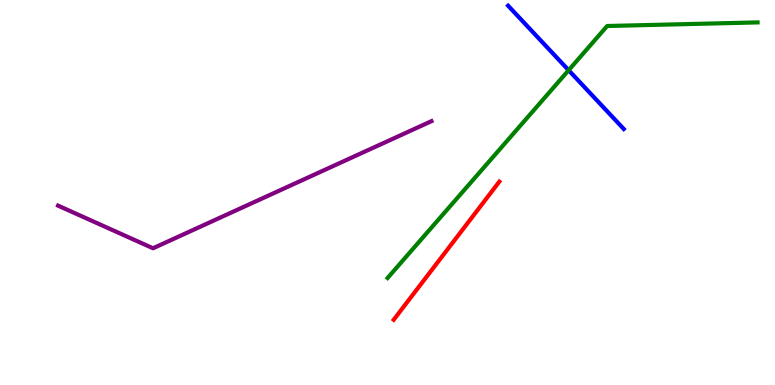[{'lines': ['blue', 'red'], 'intersections': []}, {'lines': ['green', 'red'], 'intersections': []}, {'lines': ['purple', 'red'], 'intersections': []}, {'lines': ['blue', 'green'], 'intersections': [{'x': 7.34, 'y': 8.18}]}, {'lines': ['blue', 'purple'], 'intersections': []}, {'lines': ['green', 'purple'], 'intersections': []}]